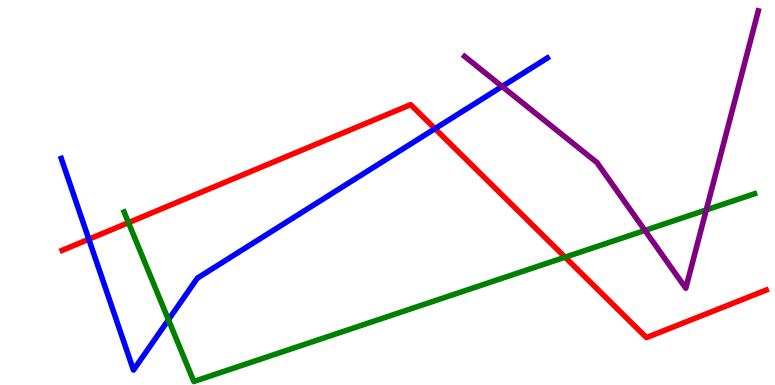[{'lines': ['blue', 'red'], 'intersections': [{'x': 1.15, 'y': 3.79}, {'x': 5.61, 'y': 6.66}]}, {'lines': ['green', 'red'], 'intersections': [{'x': 1.66, 'y': 4.22}, {'x': 7.29, 'y': 3.32}]}, {'lines': ['purple', 'red'], 'intersections': []}, {'lines': ['blue', 'green'], 'intersections': [{'x': 2.17, 'y': 1.69}]}, {'lines': ['blue', 'purple'], 'intersections': [{'x': 6.48, 'y': 7.75}]}, {'lines': ['green', 'purple'], 'intersections': [{'x': 8.32, 'y': 4.01}, {'x': 9.11, 'y': 4.55}]}]